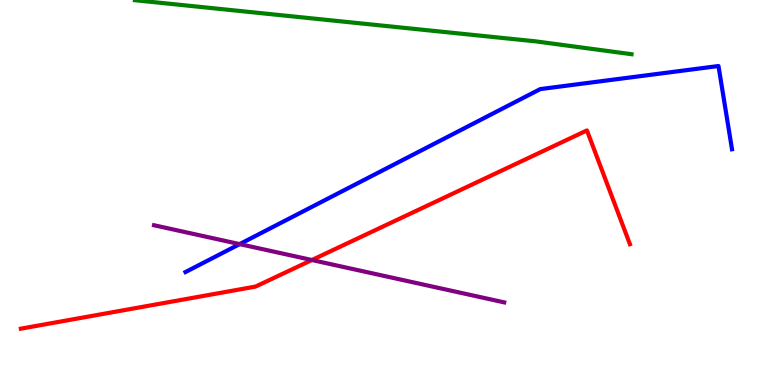[{'lines': ['blue', 'red'], 'intersections': []}, {'lines': ['green', 'red'], 'intersections': []}, {'lines': ['purple', 'red'], 'intersections': [{'x': 4.02, 'y': 3.25}]}, {'lines': ['blue', 'green'], 'intersections': []}, {'lines': ['blue', 'purple'], 'intersections': [{'x': 3.09, 'y': 3.66}]}, {'lines': ['green', 'purple'], 'intersections': []}]